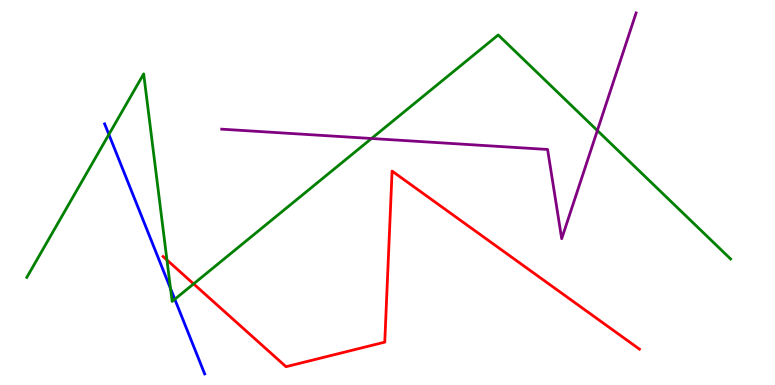[{'lines': ['blue', 'red'], 'intersections': []}, {'lines': ['green', 'red'], 'intersections': [{'x': 2.15, 'y': 3.25}, {'x': 2.5, 'y': 2.63}]}, {'lines': ['purple', 'red'], 'intersections': []}, {'lines': ['blue', 'green'], 'intersections': [{'x': 1.4, 'y': 6.51}, {'x': 2.2, 'y': 2.5}, {'x': 2.26, 'y': 2.23}]}, {'lines': ['blue', 'purple'], 'intersections': []}, {'lines': ['green', 'purple'], 'intersections': [{'x': 4.79, 'y': 6.4}, {'x': 7.71, 'y': 6.61}]}]